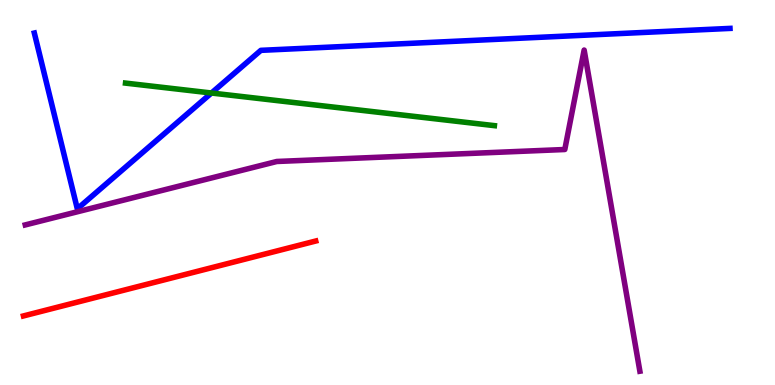[{'lines': ['blue', 'red'], 'intersections': []}, {'lines': ['green', 'red'], 'intersections': []}, {'lines': ['purple', 'red'], 'intersections': []}, {'lines': ['blue', 'green'], 'intersections': [{'x': 2.73, 'y': 7.58}]}, {'lines': ['blue', 'purple'], 'intersections': []}, {'lines': ['green', 'purple'], 'intersections': []}]